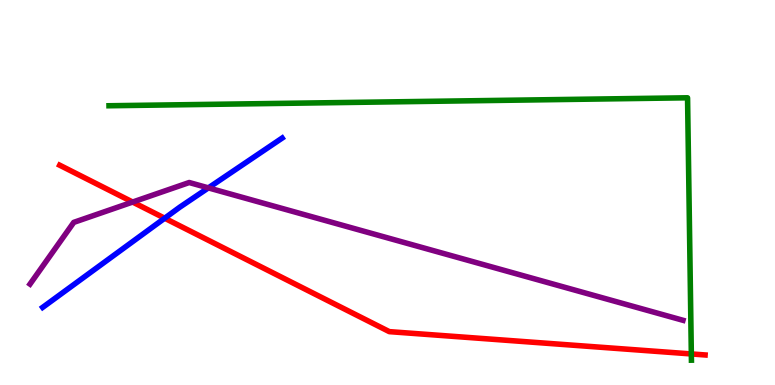[{'lines': ['blue', 'red'], 'intersections': [{'x': 2.12, 'y': 4.33}]}, {'lines': ['green', 'red'], 'intersections': [{'x': 8.92, 'y': 0.807}]}, {'lines': ['purple', 'red'], 'intersections': [{'x': 1.71, 'y': 4.75}]}, {'lines': ['blue', 'green'], 'intersections': []}, {'lines': ['blue', 'purple'], 'intersections': [{'x': 2.69, 'y': 5.12}]}, {'lines': ['green', 'purple'], 'intersections': []}]